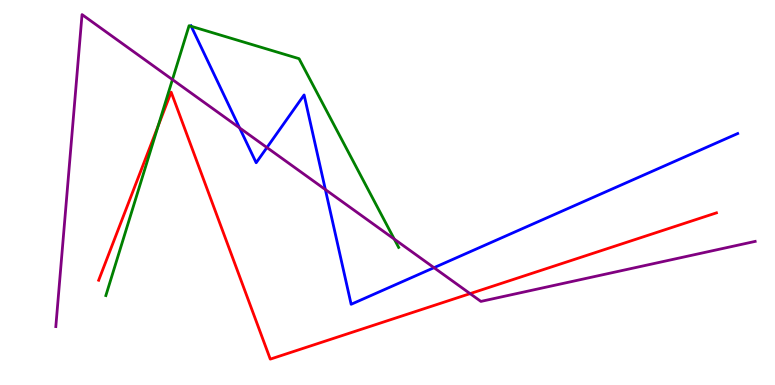[{'lines': ['blue', 'red'], 'intersections': []}, {'lines': ['green', 'red'], 'intersections': [{'x': 2.04, 'y': 6.74}]}, {'lines': ['purple', 'red'], 'intersections': [{'x': 6.07, 'y': 2.37}]}, {'lines': ['blue', 'green'], 'intersections': [{'x': 2.47, 'y': 9.32}]}, {'lines': ['blue', 'purple'], 'intersections': [{'x': 3.09, 'y': 6.68}, {'x': 3.44, 'y': 6.17}, {'x': 4.2, 'y': 5.08}, {'x': 5.6, 'y': 3.05}]}, {'lines': ['green', 'purple'], 'intersections': [{'x': 2.23, 'y': 7.93}, {'x': 5.09, 'y': 3.79}]}]